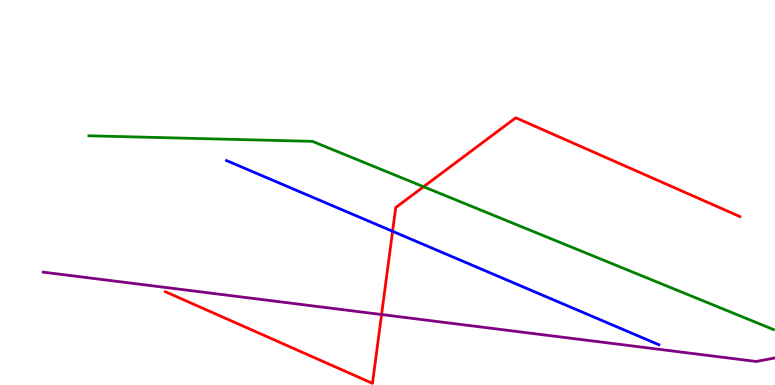[{'lines': ['blue', 'red'], 'intersections': [{'x': 5.07, 'y': 3.99}]}, {'lines': ['green', 'red'], 'intersections': [{'x': 5.47, 'y': 5.15}]}, {'lines': ['purple', 'red'], 'intersections': [{'x': 4.92, 'y': 1.83}]}, {'lines': ['blue', 'green'], 'intersections': []}, {'lines': ['blue', 'purple'], 'intersections': []}, {'lines': ['green', 'purple'], 'intersections': []}]